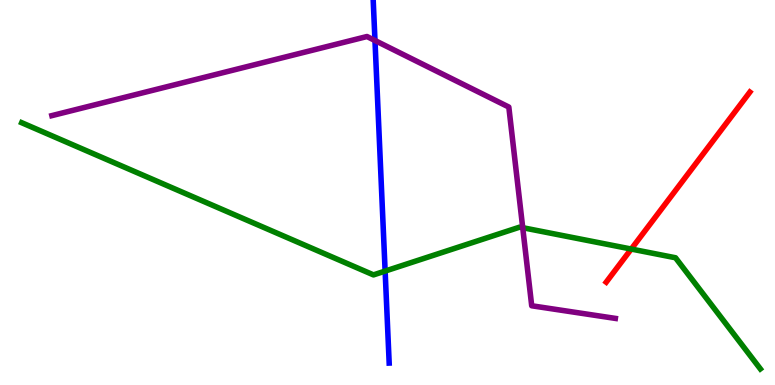[{'lines': ['blue', 'red'], 'intersections': []}, {'lines': ['green', 'red'], 'intersections': [{'x': 8.15, 'y': 3.53}]}, {'lines': ['purple', 'red'], 'intersections': []}, {'lines': ['blue', 'green'], 'intersections': [{'x': 4.97, 'y': 2.96}]}, {'lines': ['blue', 'purple'], 'intersections': [{'x': 4.84, 'y': 8.95}]}, {'lines': ['green', 'purple'], 'intersections': [{'x': 6.74, 'y': 4.09}]}]